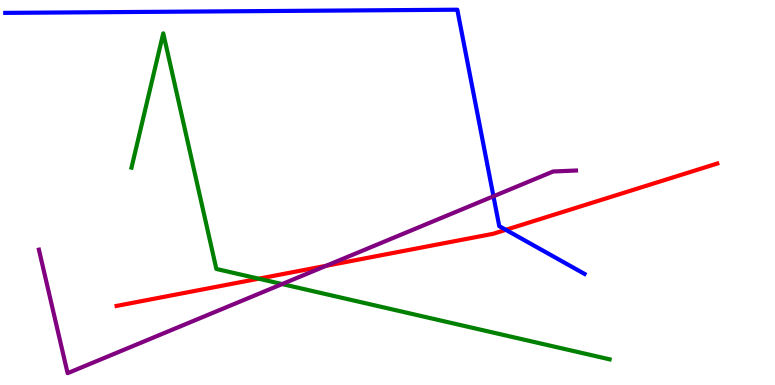[{'lines': ['blue', 'red'], 'intersections': [{'x': 6.53, 'y': 4.03}]}, {'lines': ['green', 'red'], 'intersections': [{'x': 3.34, 'y': 2.76}]}, {'lines': ['purple', 'red'], 'intersections': [{'x': 4.21, 'y': 3.1}]}, {'lines': ['blue', 'green'], 'intersections': []}, {'lines': ['blue', 'purple'], 'intersections': [{'x': 6.37, 'y': 4.9}]}, {'lines': ['green', 'purple'], 'intersections': [{'x': 3.64, 'y': 2.62}]}]